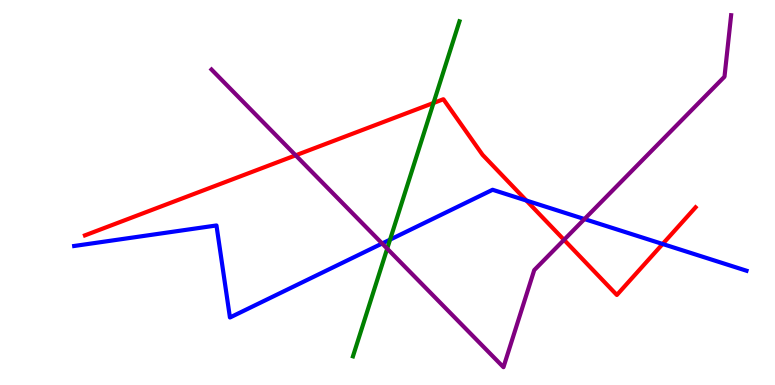[{'lines': ['blue', 'red'], 'intersections': [{'x': 6.79, 'y': 4.79}, {'x': 8.55, 'y': 3.66}]}, {'lines': ['green', 'red'], 'intersections': [{'x': 5.59, 'y': 7.33}]}, {'lines': ['purple', 'red'], 'intersections': [{'x': 3.82, 'y': 5.97}, {'x': 7.28, 'y': 3.77}]}, {'lines': ['blue', 'green'], 'intersections': [{'x': 5.03, 'y': 3.78}]}, {'lines': ['blue', 'purple'], 'intersections': [{'x': 4.93, 'y': 3.68}, {'x': 7.54, 'y': 4.31}]}, {'lines': ['green', 'purple'], 'intersections': [{'x': 5.0, 'y': 3.54}]}]